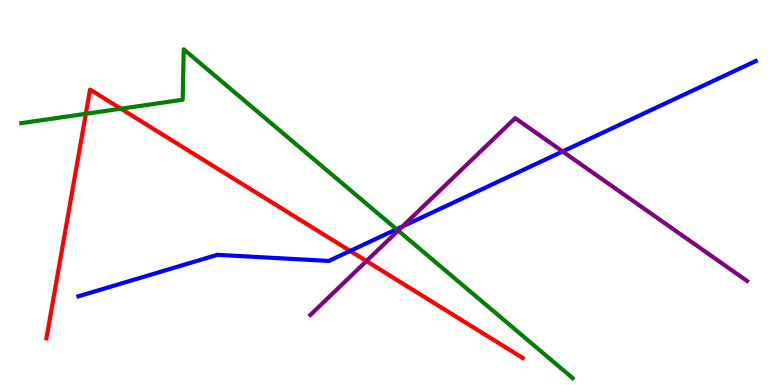[{'lines': ['blue', 'red'], 'intersections': [{'x': 4.52, 'y': 3.48}]}, {'lines': ['green', 'red'], 'intersections': [{'x': 1.11, 'y': 7.04}, {'x': 1.56, 'y': 7.18}]}, {'lines': ['purple', 'red'], 'intersections': [{'x': 4.73, 'y': 3.22}]}, {'lines': ['blue', 'green'], 'intersections': [{'x': 5.12, 'y': 4.05}]}, {'lines': ['blue', 'purple'], 'intersections': [{'x': 5.19, 'y': 4.12}, {'x': 7.26, 'y': 6.07}]}, {'lines': ['green', 'purple'], 'intersections': [{'x': 5.14, 'y': 4.01}]}]